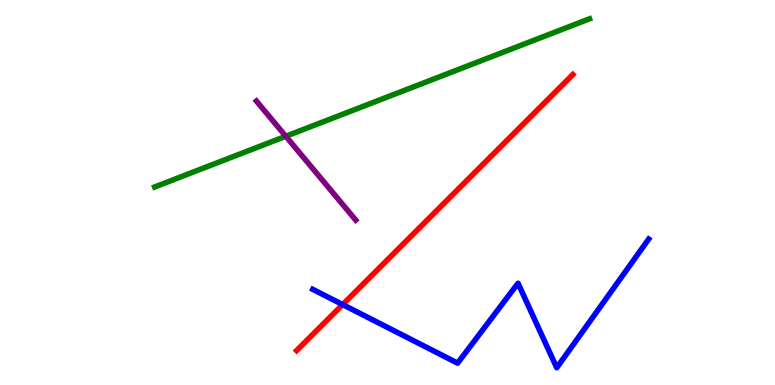[{'lines': ['blue', 'red'], 'intersections': [{'x': 4.42, 'y': 2.09}]}, {'lines': ['green', 'red'], 'intersections': []}, {'lines': ['purple', 'red'], 'intersections': []}, {'lines': ['blue', 'green'], 'intersections': []}, {'lines': ['blue', 'purple'], 'intersections': []}, {'lines': ['green', 'purple'], 'intersections': [{'x': 3.69, 'y': 6.46}]}]